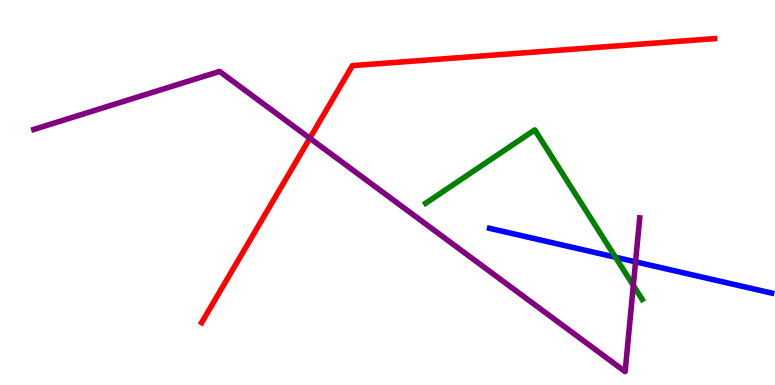[{'lines': ['blue', 'red'], 'intersections': []}, {'lines': ['green', 'red'], 'intersections': []}, {'lines': ['purple', 'red'], 'intersections': [{'x': 4.0, 'y': 6.41}]}, {'lines': ['blue', 'green'], 'intersections': [{'x': 7.94, 'y': 3.32}]}, {'lines': ['blue', 'purple'], 'intersections': [{'x': 8.2, 'y': 3.2}]}, {'lines': ['green', 'purple'], 'intersections': [{'x': 8.17, 'y': 2.59}]}]